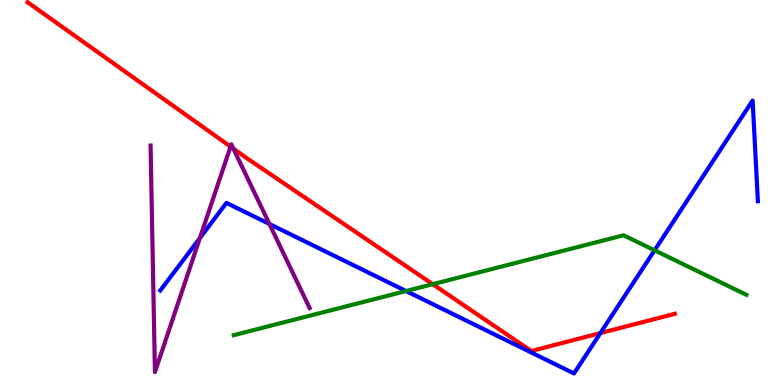[{'lines': ['blue', 'red'], 'intersections': [{'x': 7.75, 'y': 1.35}]}, {'lines': ['green', 'red'], 'intersections': [{'x': 5.58, 'y': 2.62}]}, {'lines': ['purple', 'red'], 'intersections': [{'x': 2.97, 'y': 6.19}, {'x': 3.01, 'y': 6.14}]}, {'lines': ['blue', 'green'], 'intersections': [{'x': 5.24, 'y': 2.44}, {'x': 8.45, 'y': 3.5}]}, {'lines': ['blue', 'purple'], 'intersections': [{'x': 2.58, 'y': 3.82}, {'x': 3.48, 'y': 4.18}]}, {'lines': ['green', 'purple'], 'intersections': []}]